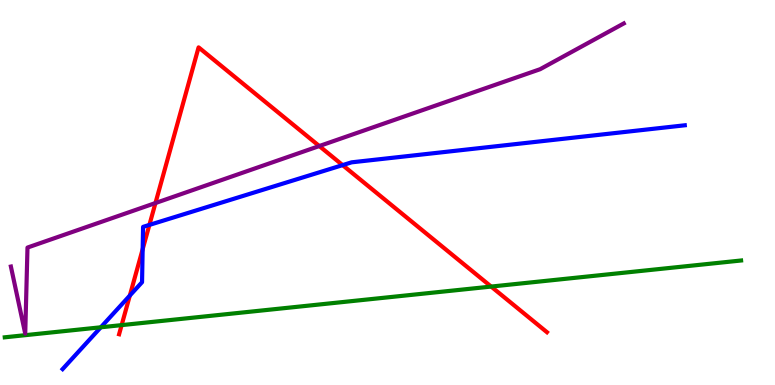[{'lines': ['blue', 'red'], 'intersections': [{'x': 1.68, 'y': 2.32}, {'x': 1.84, 'y': 3.53}, {'x': 1.93, 'y': 4.16}, {'x': 4.42, 'y': 5.71}]}, {'lines': ['green', 'red'], 'intersections': [{'x': 1.57, 'y': 1.56}, {'x': 6.34, 'y': 2.56}]}, {'lines': ['purple', 'red'], 'intersections': [{'x': 2.01, 'y': 4.73}, {'x': 4.12, 'y': 6.21}]}, {'lines': ['blue', 'green'], 'intersections': [{'x': 1.3, 'y': 1.5}]}, {'lines': ['blue', 'purple'], 'intersections': []}, {'lines': ['green', 'purple'], 'intersections': []}]